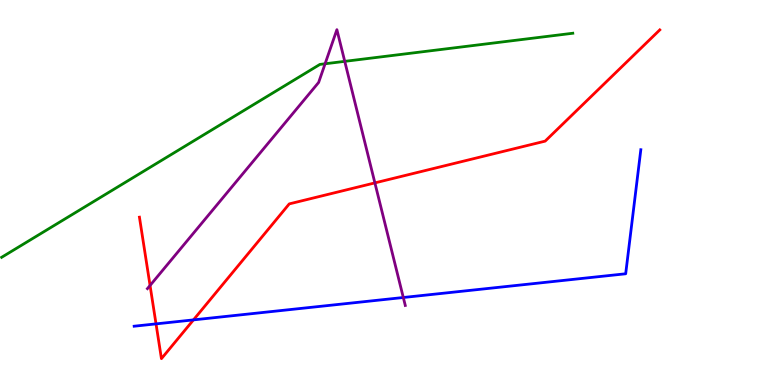[{'lines': ['blue', 'red'], 'intersections': [{'x': 2.01, 'y': 1.59}, {'x': 2.5, 'y': 1.69}]}, {'lines': ['green', 'red'], 'intersections': []}, {'lines': ['purple', 'red'], 'intersections': [{'x': 1.94, 'y': 2.59}, {'x': 4.84, 'y': 5.25}]}, {'lines': ['blue', 'green'], 'intersections': []}, {'lines': ['blue', 'purple'], 'intersections': [{'x': 5.2, 'y': 2.27}]}, {'lines': ['green', 'purple'], 'intersections': [{'x': 4.19, 'y': 8.34}, {'x': 4.45, 'y': 8.41}]}]